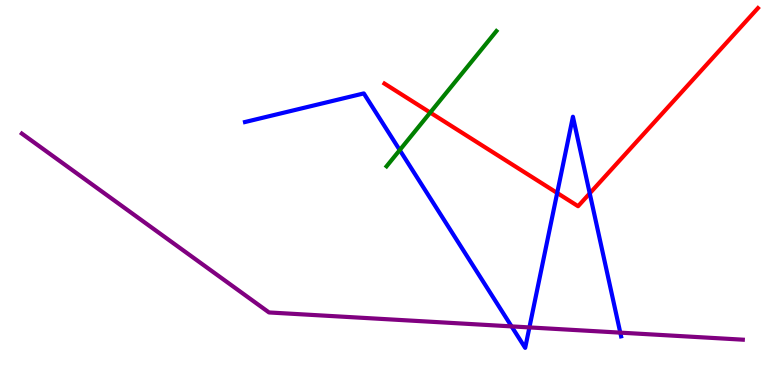[{'lines': ['blue', 'red'], 'intersections': [{'x': 7.19, 'y': 4.99}, {'x': 7.61, 'y': 4.98}]}, {'lines': ['green', 'red'], 'intersections': [{'x': 5.55, 'y': 7.08}]}, {'lines': ['purple', 'red'], 'intersections': []}, {'lines': ['blue', 'green'], 'intersections': [{'x': 5.16, 'y': 6.1}]}, {'lines': ['blue', 'purple'], 'intersections': [{'x': 6.6, 'y': 1.52}, {'x': 6.83, 'y': 1.5}, {'x': 8.0, 'y': 1.36}]}, {'lines': ['green', 'purple'], 'intersections': []}]